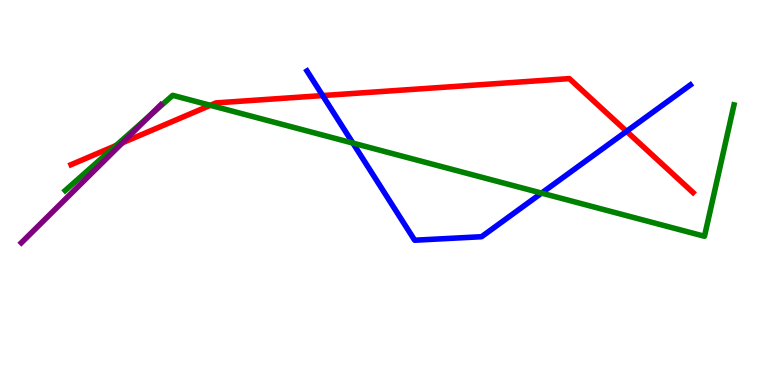[{'lines': ['blue', 'red'], 'intersections': [{'x': 4.16, 'y': 7.52}, {'x': 8.08, 'y': 6.59}]}, {'lines': ['green', 'red'], 'intersections': [{'x': 1.5, 'y': 6.22}, {'x': 2.71, 'y': 7.26}]}, {'lines': ['purple', 'red'], 'intersections': [{'x': 1.58, 'y': 6.29}]}, {'lines': ['blue', 'green'], 'intersections': [{'x': 4.55, 'y': 6.28}, {'x': 6.99, 'y': 4.98}]}, {'lines': ['blue', 'purple'], 'intersections': []}, {'lines': ['green', 'purple'], 'intersections': [{'x': 1.93, 'y': 6.99}]}]